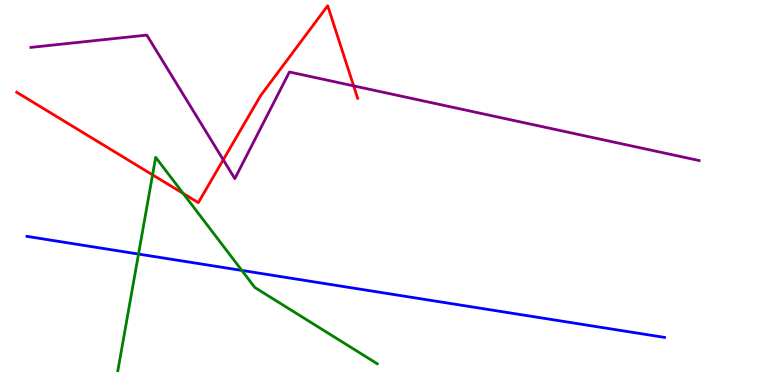[{'lines': ['blue', 'red'], 'intersections': []}, {'lines': ['green', 'red'], 'intersections': [{'x': 1.97, 'y': 5.46}, {'x': 2.36, 'y': 4.97}]}, {'lines': ['purple', 'red'], 'intersections': [{'x': 2.88, 'y': 5.85}, {'x': 4.56, 'y': 7.77}]}, {'lines': ['blue', 'green'], 'intersections': [{'x': 1.79, 'y': 3.4}, {'x': 3.12, 'y': 2.98}]}, {'lines': ['blue', 'purple'], 'intersections': []}, {'lines': ['green', 'purple'], 'intersections': []}]